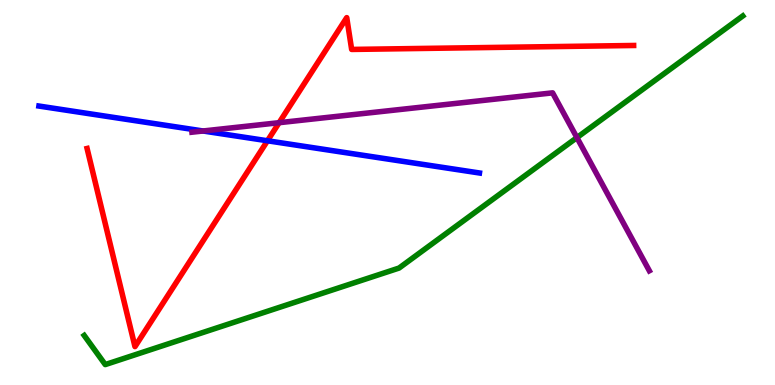[{'lines': ['blue', 'red'], 'intersections': [{'x': 3.45, 'y': 6.34}]}, {'lines': ['green', 'red'], 'intersections': []}, {'lines': ['purple', 'red'], 'intersections': [{'x': 3.6, 'y': 6.81}]}, {'lines': ['blue', 'green'], 'intersections': []}, {'lines': ['blue', 'purple'], 'intersections': [{'x': 2.62, 'y': 6.6}]}, {'lines': ['green', 'purple'], 'intersections': [{'x': 7.44, 'y': 6.43}]}]